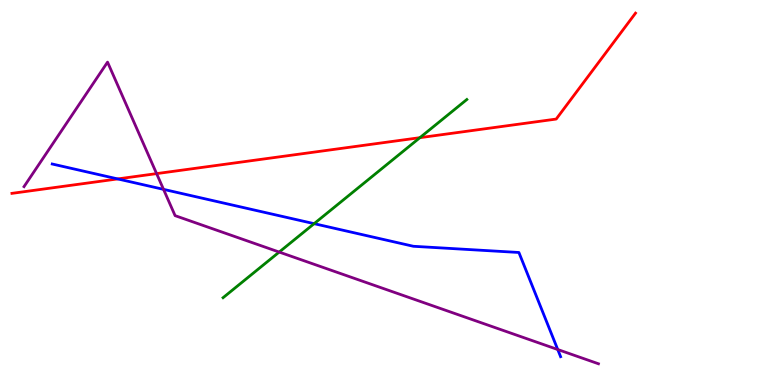[{'lines': ['blue', 'red'], 'intersections': [{'x': 1.52, 'y': 5.35}]}, {'lines': ['green', 'red'], 'intersections': [{'x': 5.42, 'y': 6.42}]}, {'lines': ['purple', 'red'], 'intersections': [{'x': 2.02, 'y': 5.49}]}, {'lines': ['blue', 'green'], 'intersections': [{'x': 4.05, 'y': 4.19}]}, {'lines': ['blue', 'purple'], 'intersections': [{'x': 2.11, 'y': 5.08}, {'x': 7.2, 'y': 0.922}]}, {'lines': ['green', 'purple'], 'intersections': [{'x': 3.6, 'y': 3.45}]}]